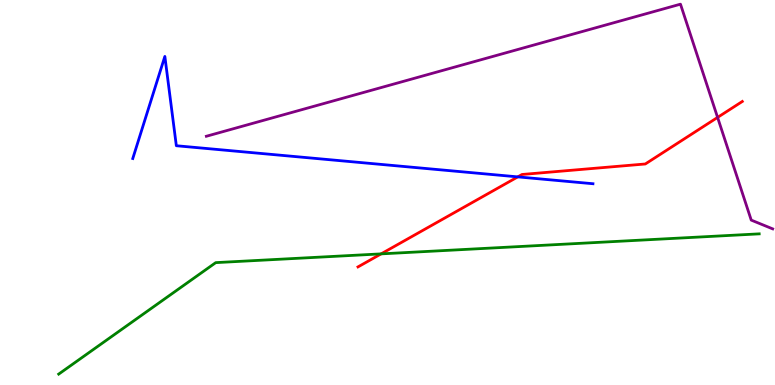[{'lines': ['blue', 'red'], 'intersections': [{'x': 6.68, 'y': 5.41}]}, {'lines': ['green', 'red'], 'intersections': [{'x': 4.92, 'y': 3.41}]}, {'lines': ['purple', 'red'], 'intersections': [{'x': 9.26, 'y': 6.95}]}, {'lines': ['blue', 'green'], 'intersections': []}, {'lines': ['blue', 'purple'], 'intersections': []}, {'lines': ['green', 'purple'], 'intersections': []}]